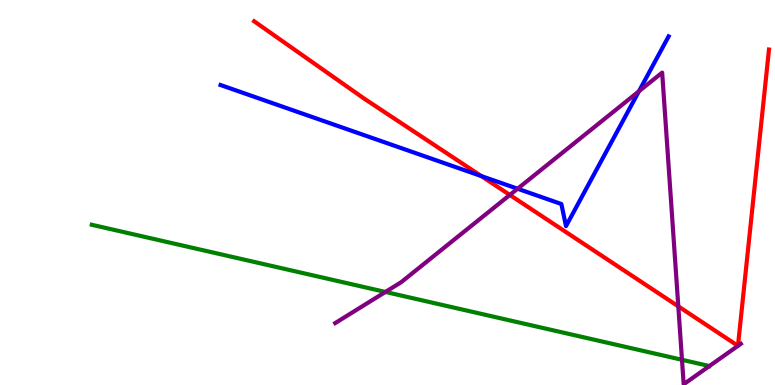[{'lines': ['blue', 'red'], 'intersections': [{'x': 6.21, 'y': 5.43}]}, {'lines': ['green', 'red'], 'intersections': []}, {'lines': ['purple', 'red'], 'intersections': [{'x': 6.58, 'y': 4.94}, {'x': 8.75, 'y': 2.04}]}, {'lines': ['blue', 'green'], 'intersections': []}, {'lines': ['blue', 'purple'], 'intersections': [{'x': 6.68, 'y': 5.1}, {'x': 8.24, 'y': 7.63}]}, {'lines': ['green', 'purple'], 'intersections': [{'x': 4.97, 'y': 2.42}, {'x': 8.8, 'y': 0.655}]}]